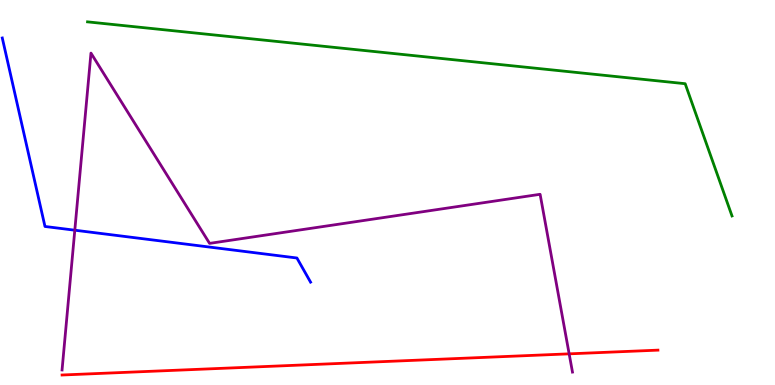[{'lines': ['blue', 'red'], 'intersections': []}, {'lines': ['green', 'red'], 'intersections': []}, {'lines': ['purple', 'red'], 'intersections': [{'x': 7.34, 'y': 0.809}]}, {'lines': ['blue', 'green'], 'intersections': []}, {'lines': ['blue', 'purple'], 'intersections': [{'x': 0.965, 'y': 4.02}]}, {'lines': ['green', 'purple'], 'intersections': []}]